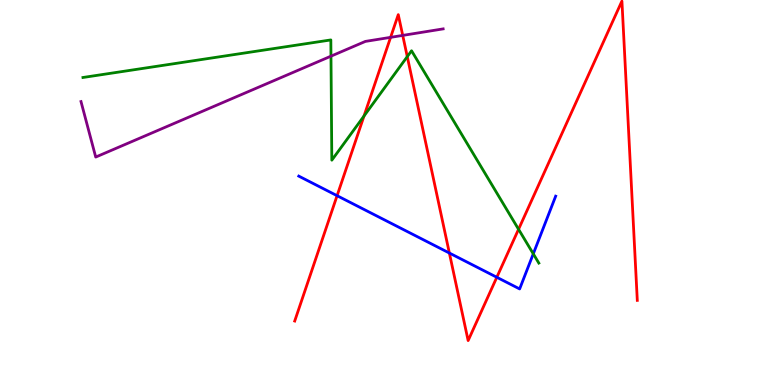[{'lines': ['blue', 'red'], 'intersections': [{'x': 4.35, 'y': 4.92}, {'x': 5.8, 'y': 3.43}, {'x': 6.41, 'y': 2.8}]}, {'lines': ['green', 'red'], 'intersections': [{'x': 4.7, 'y': 6.99}, {'x': 5.26, 'y': 8.53}, {'x': 6.69, 'y': 4.04}]}, {'lines': ['purple', 'red'], 'intersections': [{'x': 5.04, 'y': 9.03}, {'x': 5.2, 'y': 9.08}]}, {'lines': ['blue', 'green'], 'intersections': [{'x': 6.88, 'y': 3.41}]}, {'lines': ['blue', 'purple'], 'intersections': []}, {'lines': ['green', 'purple'], 'intersections': [{'x': 4.27, 'y': 8.54}]}]